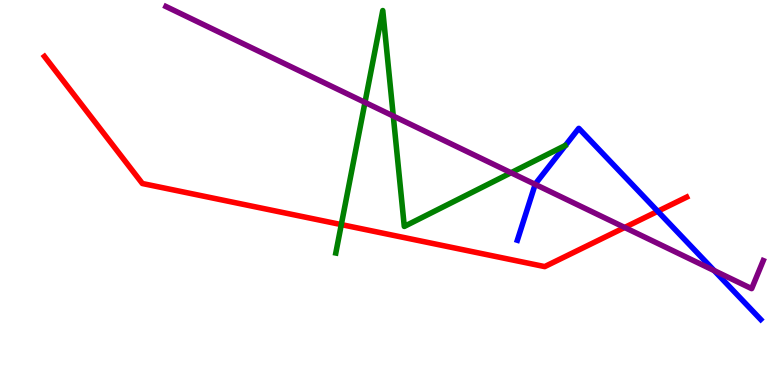[{'lines': ['blue', 'red'], 'intersections': [{'x': 8.49, 'y': 4.51}]}, {'lines': ['green', 'red'], 'intersections': [{'x': 4.4, 'y': 4.17}]}, {'lines': ['purple', 'red'], 'intersections': [{'x': 8.06, 'y': 4.09}]}, {'lines': ['blue', 'green'], 'intersections': []}, {'lines': ['blue', 'purple'], 'intersections': [{'x': 6.91, 'y': 5.21}, {'x': 9.22, 'y': 2.97}]}, {'lines': ['green', 'purple'], 'intersections': [{'x': 4.71, 'y': 7.34}, {'x': 5.07, 'y': 6.99}, {'x': 6.59, 'y': 5.51}]}]